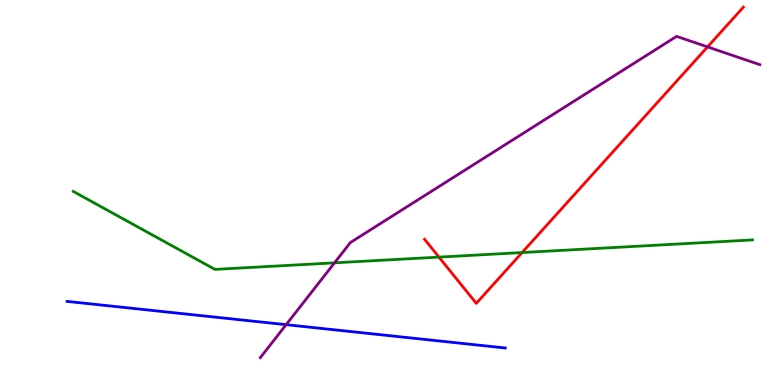[{'lines': ['blue', 'red'], 'intersections': []}, {'lines': ['green', 'red'], 'intersections': [{'x': 5.66, 'y': 3.32}, {'x': 6.74, 'y': 3.44}]}, {'lines': ['purple', 'red'], 'intersections': [{'x': 9.13, 'y': 8.78}]}, {'lines': ['blue', 'green'], 'intersections': []}, {'lines': ['blue', 'purple'], 'intersections': [{'x': 3.69, 'y': 1.57}]}, {'lines': ['green', 'purple'], 'intersections': [{'x': 4.32, 'y': 3.17}]}]